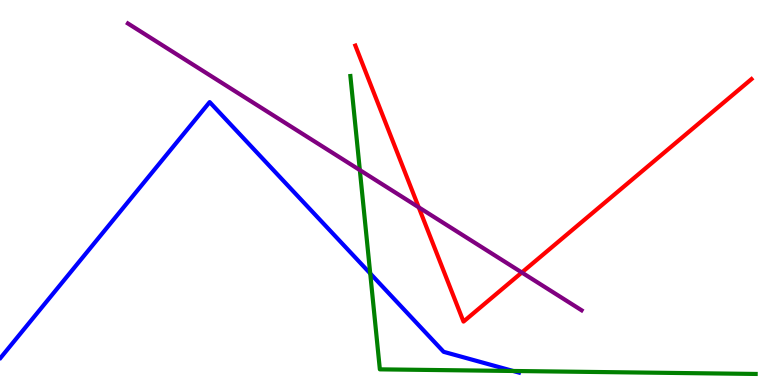[{'lines': ['blue', 'red'], 'intersections': []}, {'lines': ['green', 'red'], 'intersections': []}, {'lines': ['purple', 'red'], 'intersections': [{'x': 5.4, 'y': 4.62}, {'x': 6.73, 'y': 2.92}]}, {'lines': ['blue', 'green'], 'intersections': [{'x': 4.78, 'y': 2.9}, {'x': 6.62, 'y': 0.364}]}, {'lines': ['blue', 'purple'], 'intersections': []}, {'lines': ['green', 'purple'], 'intersections': [{'x': 4.64, 'y': 5.58}]}]